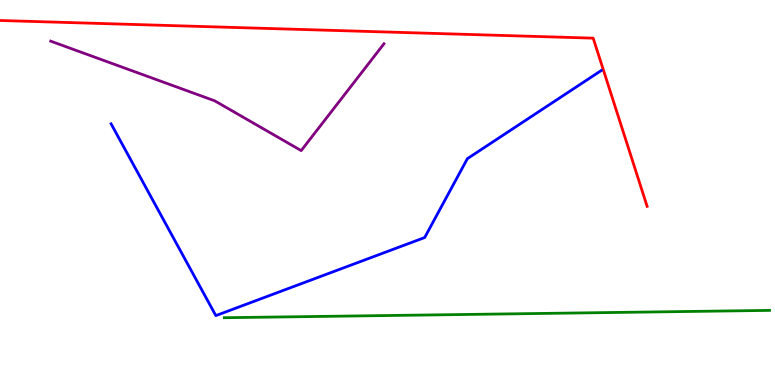[{'lines': ['blue', 'red'], 'intersections': []}, {'lines': ['green', 'red'], 'intersections': []}, {'lines': ['purple', 'red'], 'intersections': []}, {'lines': ['blue', 'green'], 'intersections': []}, {'lines': ['blue', 'purple'], 'intersections': []}, {'lines': ['green', 'purple'], 'intersections': []}]